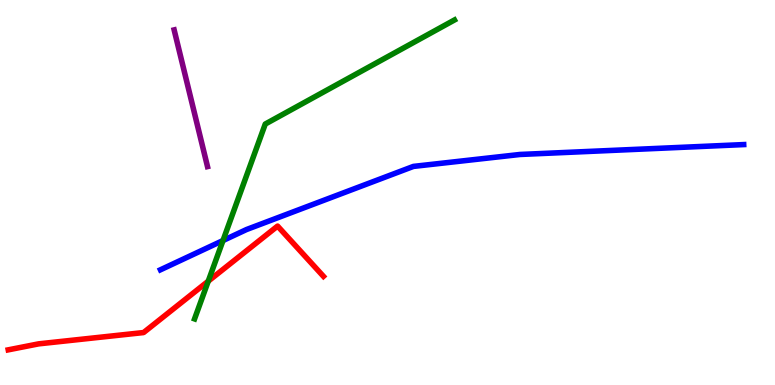[{'lines': ['blue', 'red'], 'intersections': []}, {'lines': ['green', 'red'], 'intersections': [{'x': 2.69, 'y': 2.7}]}, {'lines': ['purple', 'red'], 'intersections': []}, {'lines': ['blue', 'green'], 'intersections': [{'x': 2.88, 'y': 3.75}]}, {'lines': ['blue', 'purple'], 'intersections': []}, {'lines': ['green', 'purple'], 'intersections': []}]